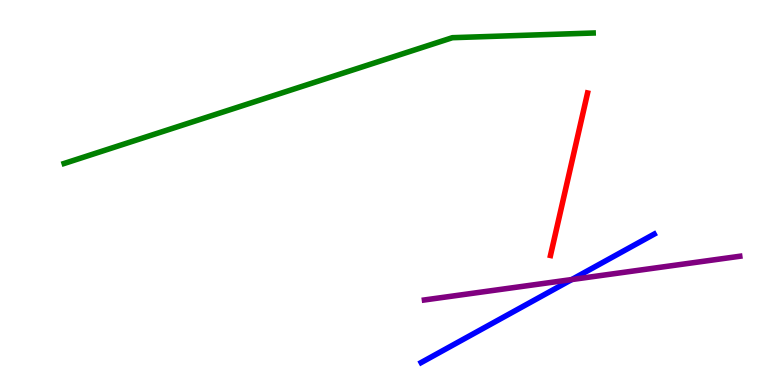[{'lines': ['blue', 'red'], 'intersections': []}, {'lines': ['green', 'red'], 'intersections': []}, {'lines': ['purple', 'red'], 'intersections': []}, {'lines': ['blue', 'green'], 'intersections': []}, {'lines': ['blue', 'purple'], 'intersections': [{'x': 7.38, 'y': 2.74}]}, {'lines': ['green', 'purple'], 'intersections': []}]